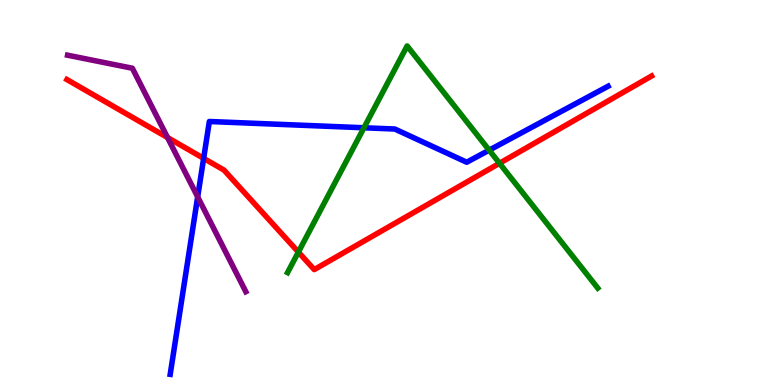[{'lines': ['blue', 'red'], 'intersections': [{'x': 2.63, 'y': 5.89}]}, {'lines': ['green', 'red'], 'intersections': [{'x': 3.85, 'y': 3.45}, {'x': 6.45, 'y': 5.76}]}, {'lines': ['purple', 'red'], 'intersections': [{'x': 2.16, 'y': 6.43}]}, {'lines': ['blue', 'green'], 'intersections': [{'x': 4.7, 'y': 6.68}, {'x': 6.31, 'y': 6.1}]}, {'lines': ['blue', 'purple'], 'intersections': [{'x': 2.55, 'y': 4.89}]}, {'lines': ['green', 'purple'], 'intersections': []}]